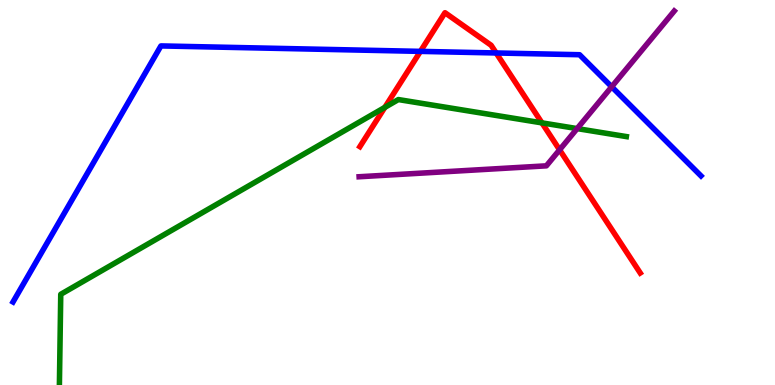[{'lines': ['blue', 'red'], 'intersections': [{'x': 5.42, 'y': 8.67}, {'x': 6.4, 'y': 8.62}]}, {'lines': ['green', 'red'], 'intersections': [{'x': 4.97, 'y': 7.21}, {'x': 6.99, 'y': 6.81}]}, {'lines': ['purple', 'red'], 'intersections': [{'x': 7.22, 'y': 6.11}]}, {'lines': ['blue', 'green'], 'intersections': []}, {'lines': ['blue', 'purple'], 'intersections': [{'x': 7.89, 'y': 7.75}]}, {'lines': ['green', 'purple'], 'intersections': [{'x': 7.45, 'y': 6.66}]}]